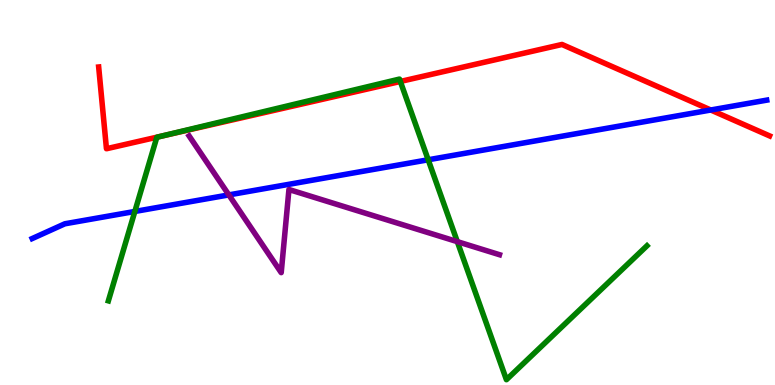[{'lines': ['blue', 'red'], 'intersections': [{'x': 9.17, 'y': 7.14}]}, {'lines': ['green', 'red'], 'intersections': [{'x': 2.07, 'y': 6.46}, {'x': 5.17, 'y': 7.88}]}, {'lines': ['purple', 'red'], 'intersections': []}, {'lines': ['blue', 'green'], 'intersections': [{'x': 1.74, 'y': 4.51}, {'x': 5.53, 'y': 5.85}]}, {'lines': ['blue', 'purple'], 'intersections': [{'x': 2.95, 'y': 4.94}]}, {'lines': ['green', 'purple'], 'intersections': [{'x': 5.9, 'y': 3.72}]}]